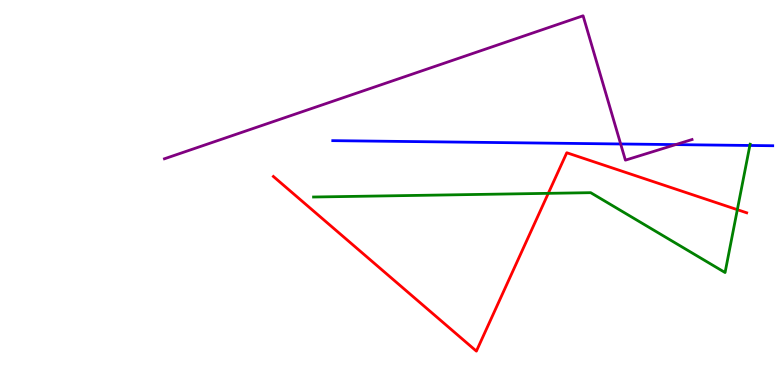[{'lines': ['blue', 'red'], 'intersections': []}, {'lines': ['green', 'red'], 'intersections': [{'x': 7.07, 'y': 4.98}, {'x': 9.51, 'y': 4.55}]}, {'lines': ['purple', 'red'], 'intersections': []}, {'lines': ['blue', 'green'], 'intersections': [{'x': 9.68, 'y': 6.22}]}, {'lines': ['blue', 'purple'], 'intersections': [{'x': 8.01, 'y': 6.26}, {'x': 8.72, 'y': 6.24}]}, {'lines': ['green', 'purple'], 'intersections': []}]